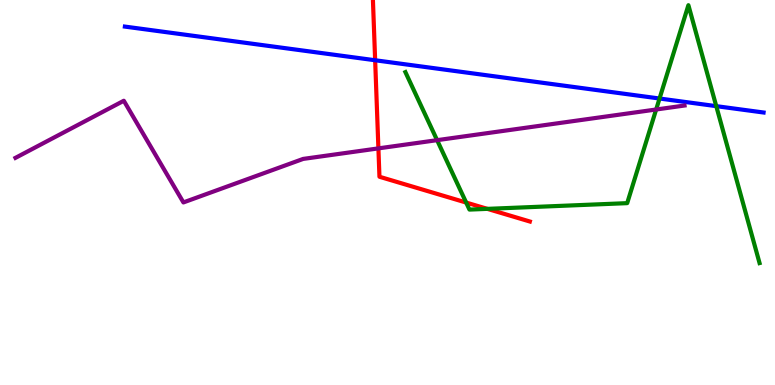[{'lines': ['blue', 'red'], 'intersections': [{'x': 4.84, 'y': 8.43}]}, {'lines': ['green', 'red'], 'intersections': [{'x': 6.02, 'y': 4.74}, {'x': 6.29, 'y': 4.58}]}, {'lines': ['purple', 'red'], 'intersections': [{'x': 4.88, 'y': 6.15}]}, {'lines': ['blue', 'green'], 'intersections': [{'x': 8.51, 'y': 7.44}, {'x': 9.24, 'y': 7.24}]}, {'lines': ['blue', 'purple'], 'intersections': []}, {'lines': ['green', 'purple'], 'intersections': [{'x': 5.64, 'y': 6.36}, {'x': 8.47, 'y': 7.16}]}]